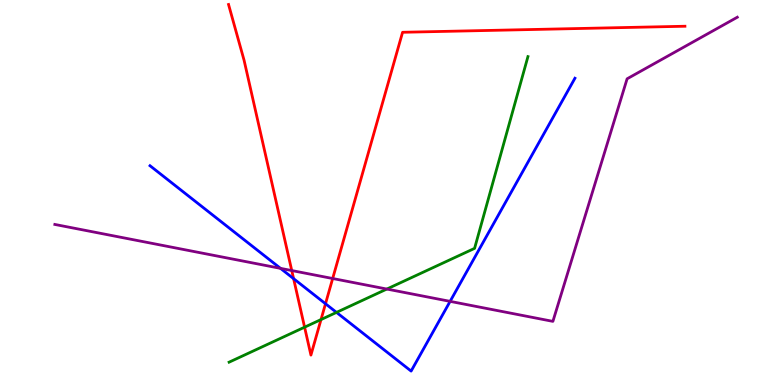[{'lines': ['blue', 'red'], 'intersections': [{'x': 3.79, 'y': 2.76}, {'x': 4.2, 'y': 2.11}]}, {'lines': ['green', 'red'], 'intersections': [{'x': 3.93, 'y': 1.5}, {'x': 4.14, 'y': 1.7}]}, {'lines': ['purple', 'red'], 'intersections': [{'x': 3.76, 'y': 2.97}, {'x': 4.29, 'y': 2.77}]}, {'lines': ['blue', 'green'], 'intersections': [{'x': 4.34, 'y': 1.89}]}, {'lines': ['blue', 'purple'], 'intersections': [{'x': 3.62, 'y': 3.03}, {'x': 5.81, 'y': 2.17}]}, {'lines': ['green', 'purple'], 'intersections': [{'x': 4.99, 'y': 2.49}]}]